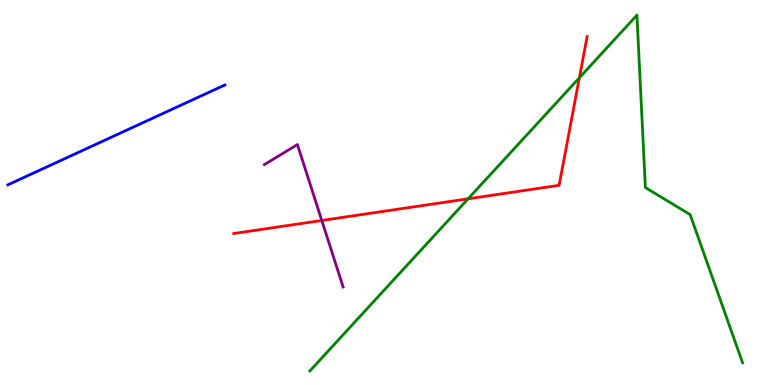[{'lines': ['blue', 'red'], 'intersections': []}, {'lines': ['green', 'red'], 'intersections': [{'x': 6.04, 'y': 4.84}, {'x': 7.48, 'y': 7.98}]}, {'lines': ['purple', 'red'], 'intersections': [{'x': 4.15, 'y': 4.27}]}, {'lines': ['blue', 'green'], 'intersections': []}, {'lines': ['blue', 'purple'], 'intersections': []}, {'lines': ['green', 'purple'], 'intersections': []}]